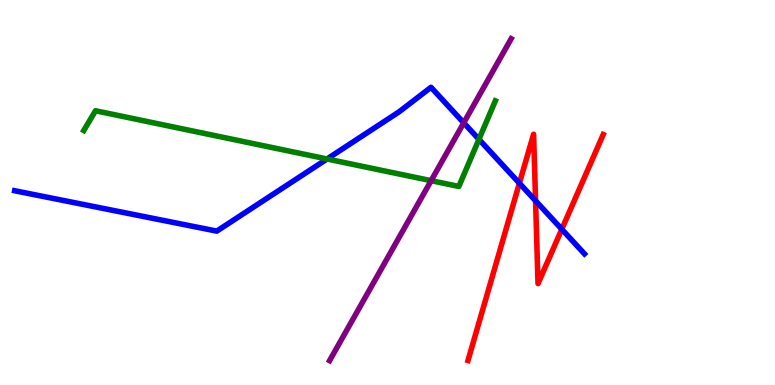[{'lines': ['blue', 'red'], 'intersections': [{'x': 6.7, 'y': 5.24}, {'x': 6.91, 'y': 4.79}, {'x': 7.25, 'y': 4.05}]}, {'lines': ['green', 'red'], 'intersections': []}, {'lines': ['purple', 'red'], 'intersections': []}, {'lines': ['blue', 'green'], 'intersections': [{'x': 4.22, 'y': 5.87}, {'x': 6.18, 'y': 6.38}]}, {'lines': ['blue', 'purple'], 'intersections': [{'x': 5.98, 'y': 6.81}]}, {'lines': ['green', 'purple'], 'intersections': [{'x': 5.56, 'y': 5.31}]}]